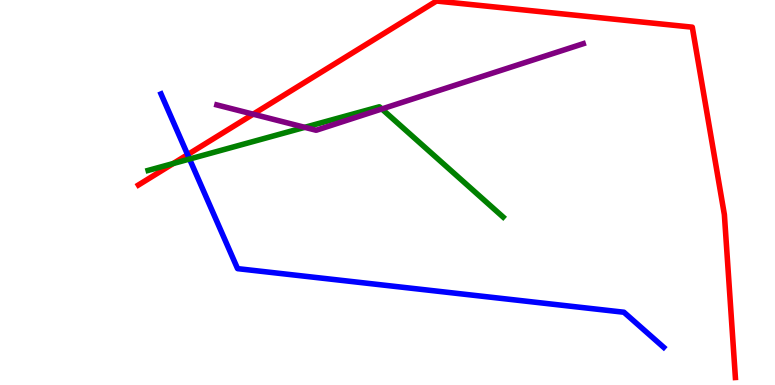[{'lines': ['blue', 'red'], 'intersections': [{'x': 2.42, 'y': 5.98}]}, {'lines': ['green', 'red'], 'intersections': [{'x': 2.24, 'y': 5.75}]}, {'lines': ['purple', 'red'], 'intersections': [{'x': 3.27, 'y': 7.03}]}, {'lines': ['blue', 'green'], 'intersections': [{'x': 2.45, 'y': 5.87}]}, {'lines': ['blue', 'purple'], 'intersections': []}, {'lines': ['green', 'purple'], 'intersections': [{'x': 3.93, 'y': 6.69}, {'x': 4.93, 'y': 7.17}]}]